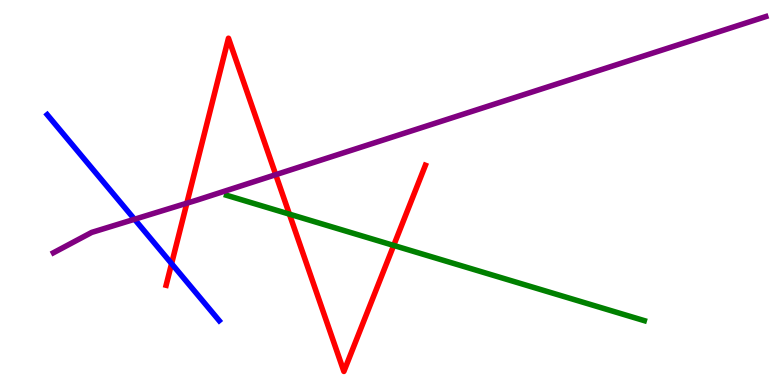[{'lines': ['blue', 'red'], 'intersections': [{'x': 2.21, 'y': 3.15}]}, {'lines': ['green', 'red'], 'intersections': [{'x': 3.73, 'y': 4.44}, {'x': 5.08, 'y': 3.63}]}, {'lines': ['purple', 'red'], 'intersections': [{'x': 2.41, 'y': 4.72}, {'x': 3.56, 'y': 5.46}]}, {'lines': ['blue', 'green'], 'intersections': []}, {'lines': ['blue', 'purple'], 'intersections': [{'x': 1.74, 'y': 4.31}]}, {'lines': ['green', 'purple'], 'intersections': []}]